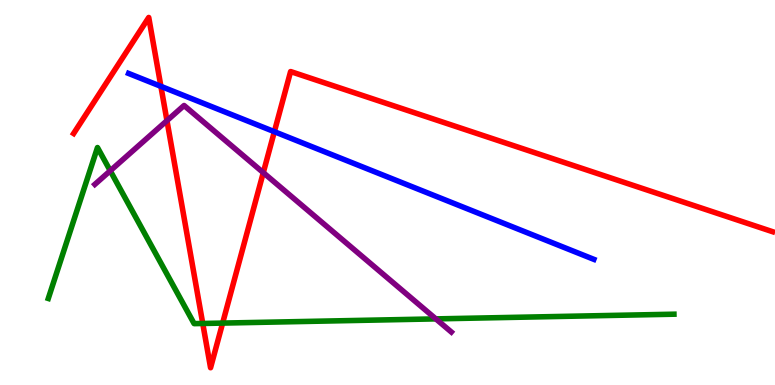[{'lines': ['blue', 'red'], 'intersections': [{'x': 2.08, 'y': 7.76}, {'x': 3.54, 'y': 6.58}]}, {'lines': ['green', 'red'], 'intersections': [{'x': 2.62, 'y': 1.6}, {'x': 2.87, 'y': 1.61}]}, {'lines': ['purple', 'red'], 'intersections': [{'x': 2.15, 'y': 6.87}, {'x': 3.4, 'y': 5.52}]}, {'lines': ['blue', 'green'], 'intersections': []}, {'lines': ['blue', 'purple'], 'intersections': []}, {'lines': ['green', 'purple'], 'intersections': [{'x': 1.42, 'y': 5.56}, {'x': 5.62, 'y': 1.72}]}]